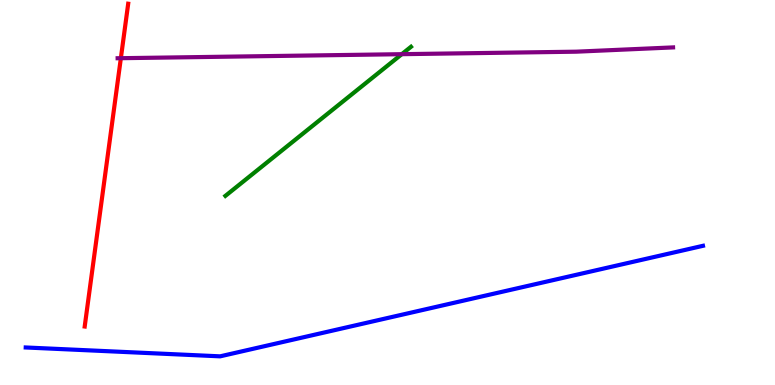[{'lines': ['blue', 'red'], 'intersections': []}, {'lines': ['green', 'red'], 'intersections': []}, {'lines': ['purple', 'red'], 'intersections': [{'x': 1.56, 'y': 8.49}]}, {'lines': ['blue', 'green'], 'intersections': []}, {'lines': ['blue', 'purple'], 'intersections': []}, {'lines': ['green', 'purple'], 'intersections': [{'x': 5.18, 'y': 8.59}]}]